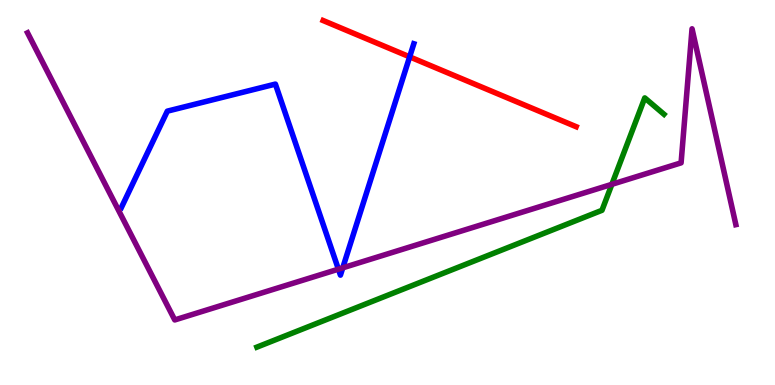[{'lines': ['blue', 'red'], 'intersections': [{'x': 5.29, 'y': 8.52}]}, {'lines': ['green', 'red'], 'intersections': []}, {'lines': ['purple', 'red'], 'intersections': []}, {'lines': ['blue', 'green'], 'intersections': []}, {'lines': ['blue', 'purple'], 'intersections': [{'x': 4.37, 'y': 3.01}, {'x': 4.42, 'y': 3.04}]}, {'lines': ['green', 'purple'], 'intersections': [{'x': 7.9, 'y': 5.21}]}]